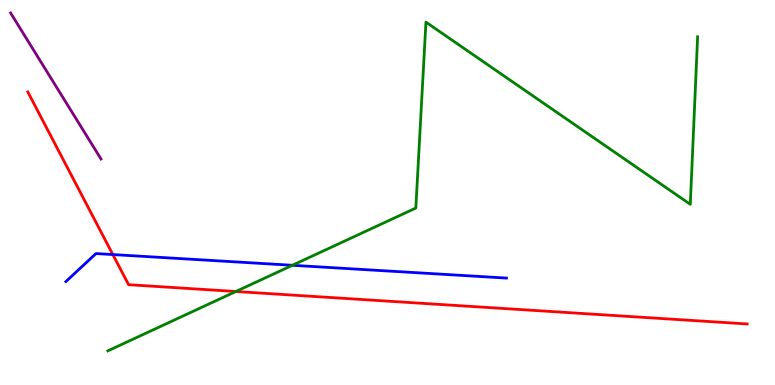[{'lines': ['blue', 'red'], 'intersections': [{'x': 1.46, 'y': 3.39}]}, {'lines': ['green', 'red'], 'intersections': [{'x': 3.04, 'y': 2.43}]}, {'lines': ['purple', 'red'], 'intersections': []}, {'lines': ['blue', 'green'], 'intersections': [{'x': 3.77, 'y': 3.11}]}, {'lines': ['blue', 'purple'], 'intersections': []}, {'lines': ['green', 'purple'], 'intersections': []}]